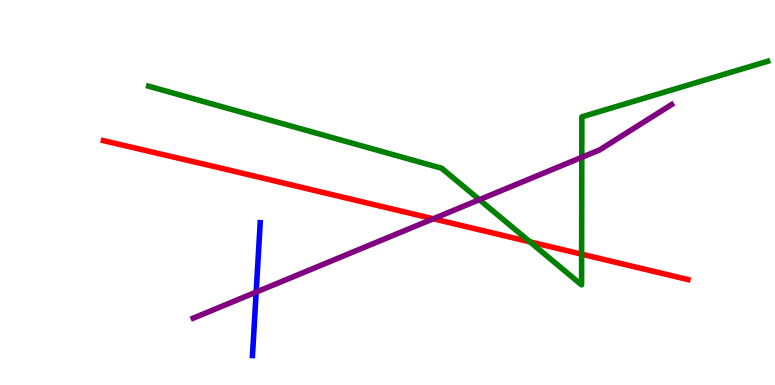[{'lines': ['blue', 'red'], 'intersections': []}, {'lines': ['green', 'red'], 'intersections': [{'x': 6.84, 'y': 3.72}, {'x': 7.51, 'y': 3.4}]}, {'lines': ['purple', 'red'], 'intersections': [{'x': 5.59, 'y': 4.32}]}, {'lines': ['blue', 'green'], 'intersections': []}, {'lines': ['blue', 'purple'], 'intersections': [{'x': 3.31, 'y': 2.41}]}, {'lines': ['green', 'purple'], 'intersections': [{'x': 6.19, 'y': 4.81}, {'x': 7.51, 'y': 5.91}]}]